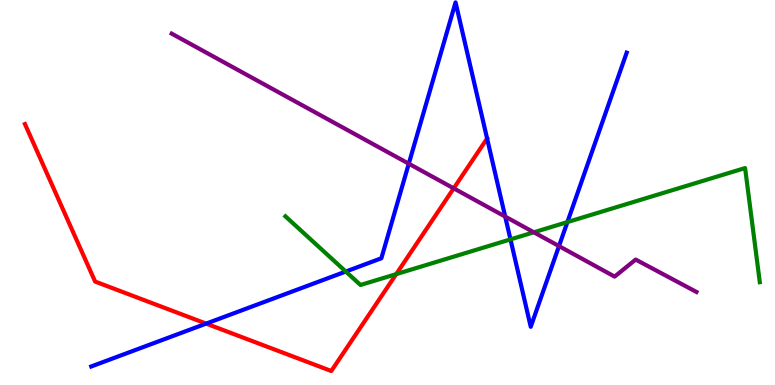[{'lines': ['blue', 'red'], 'intersections': [{'x': 2.66, 'y': 1.59}]}, {'lines': ['green', 'red'], 'intersections': [{'x': 5.11, 'y': 2.88}]}, {'lines': ['purple', 'red'], 'intersections': [{'x': 5.85, 'y': 5.11}]}, {'lines': ['blue', 'green'], 'intersections': [{'x': 4.46, 'y': 2.95}, {'x': 6.59, 'y': 3.78}, {'x': 7.32, 'y': 4.23}]}, {'lines': ['blue', 'purple'], 'intersections': [{'x': 5.27, 'y': 5.75}, {'x': 6.52, 'y': 4.37}, {'x': 7.21, 'y': 3.61}]}, {'lines': ['green', 'purple'], 'intersections': [{'x': 6.89, 'y': 3.97}]}]